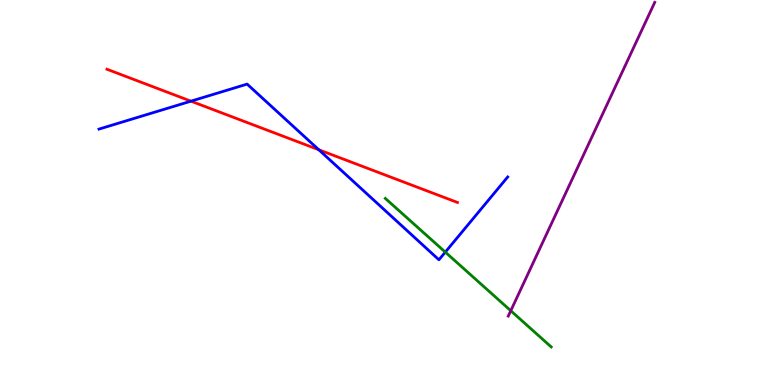[{'lines': ['blue', 'red'], 'intersections': [{'x': 2.46, 'y': 7.37}, {'x': 4.11, 'y': 6.11}]}, {'lines': ['green', 'red'], 'intersections': []}, {'lines': ['purple', 'red'], 'intersections': []}, {'lines': ['blue', 'green'], 'intersections': [{'x': 5.75, 'y': 3.45}]}, {'lines': ['blue', 'purple'], 'intersections': []}, {'lines': ['green', 'purple'], 'intersections': [{'x': 6.59, 'y': 1.93}]}]